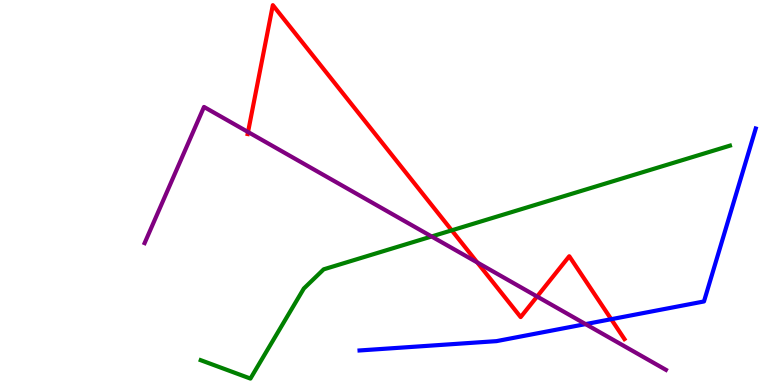[{'lines': ['blue', 'red'], 'intersections': [{'x': 7.89, 'y': 1.71}]}, {'lines': ['green', 'red'], 'intersections': [{'x': 5.83, 'y': 4.02}]}, {'lines': ['purple', 'red'], 'intersections': [{'x': 3.2, 'y': 6.57}, {'x': 6.16, 'y': 3.18}, {'x': 6.93, 'y': 2.3}]}, {'lines': ['blue', 'green'], 'intersections': []}, {'lines': ['blue', 'purple'], 'intersections': [{'x': 7.56, 'y': 1.58}]}, {'lines': ['green', 'purple'], 'intersections': [{'x': 5.57, 'y': 3.86}]}]